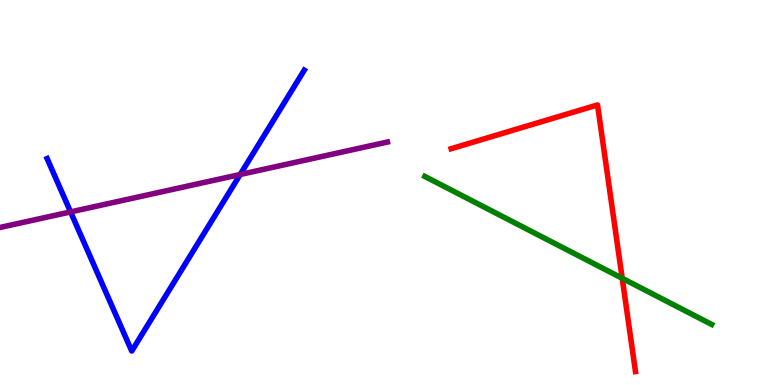[{'lines': ['blue', 'red'], 'intersections': []}, {'lines': ['green', 'red'], 'intersections': [{'x': 8.03, 'y': 2.77}]}, {'lines': ['purple', 'red'], 'intersections': []}, {'lines': ['blue', 'green'], 'intersections': []}, {'lines': ['blue', 'purple'], 'intersections': [{'x': 0.911, 'y': 4.5}, {'x': 3.1, 'y': 5.47}]}, {'lines': ['green', 'purple'], 'intersections': []}]